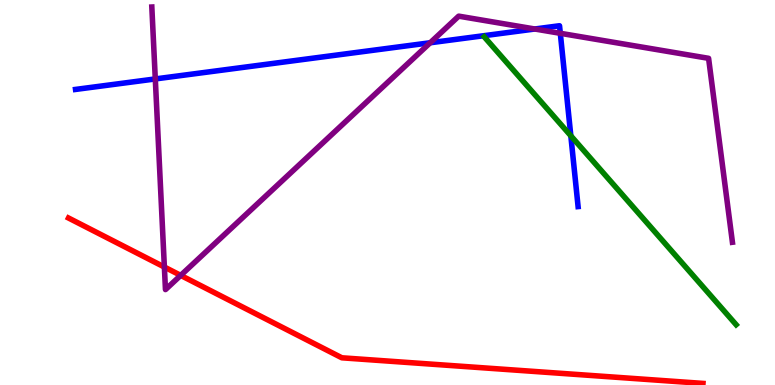[{'lines': ['blue', 'red'], 'intersections': []}, {'lines': ['green', 'red'], 'intersections': []}, {'lines': ['purple', 'red'], 'intersections': [{'x': 2.12, 'y': 3.06}, {'x': 2.33, 'y': 2.85}]}, {'lines': ['blue', 'green'], 'intersections': [{'x': 7.37, 'y': 6.47}]}, {'lines': ['blue', 'purple'], 'intersections': [{'x': 2.0, 'y': 7.95}, {'x': 5.55, 'y': 8.89}, {'x': 6.9, 'y': 9.25}, {'x': 7.23, 'y': 9.14}]}, {'lines': ['green', 'purple'], 'intersections': []}]